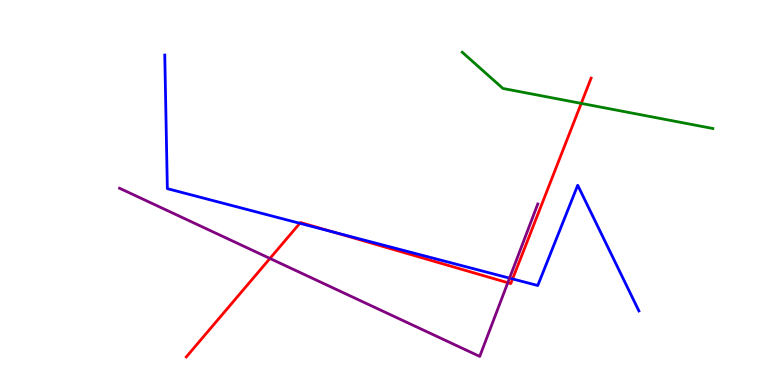[{'lines': ['blue', 'red'], 'intersections': [{'x': 3.87, 'y': 4.2}, {'x': 4.3, 'y': 3.97}, {'x': 6.61, 'y': 2.76}]}, {'lines': ['green', 'red'], 'intersections': [{'x': 7.5, 'y': 7.31}]}, {'lines': ['purple', 'red'], 'intersections': [{'x': 3.48, 'y': 3.29}, {'x': 6.55, 'y': 2.66}]}, {'lines': ['blue', 'green'], 'intersections': []}, {'lines': ['blue', 'purple'], 'intersections': [{'x': 6.57, 'y': 2.78}]}, {'lines': ['green', 'purple'], 'intersections': []}]